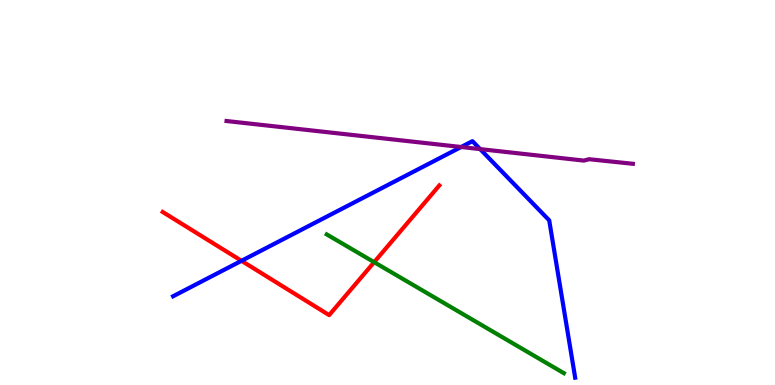[{'lines': ['blue', 'red'], 'intersections': [{'x': 3.12, 'y': 3.23}]}, {'lines': ['green', 'red'], 'intersections': [{'x': 4.83, 'y': 3.19}]}, {'lines': ['purple', 'red'], 'intersections': []}, {'lines': ['blue', 'green'], 'intersections': []}, {'lines': ['blue', 'purple'], 'intersections': [{'x': 5.95, 'y': 6.18}, {'x': 6.2, 'y': 6.13}]}, {'lines': ['green', 'purple'], 'intersections': []}]